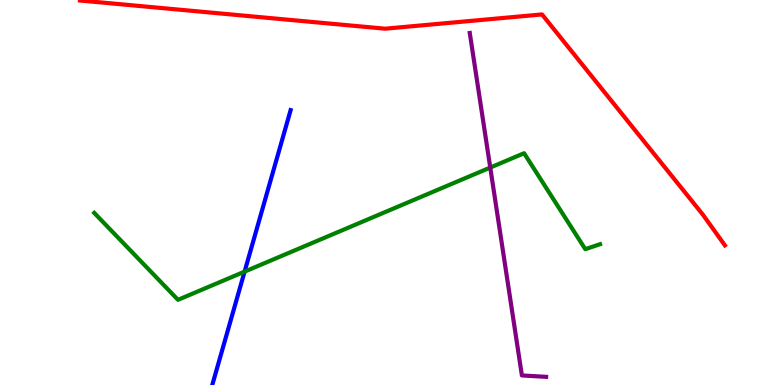[{'lines': ['blue', 'red'], 'intersections': []}, {'lines': ['green', 'red'], 'intersections': []}, {'lines': ['purple', 'red'], 'intersections': []}, {'lines': ['blue', 'green'], 'intersections': [{'x': 3.16, 'y': 2.94}]}, {'lines': ['blue', 'purple'], 'intersections': []}, {'lines': ['green', 'purple'], 'intersections': [{'x': 6.33, 'y': 5.65}]}]